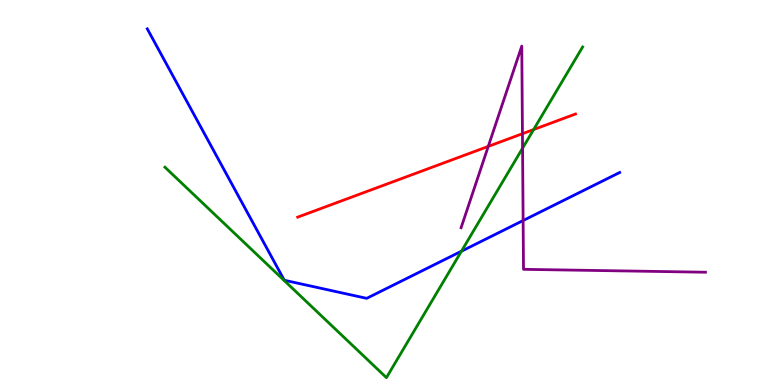[{'lines': ['blue', 'red'], 'intersections': []}, {'lines': ['green', 'red'], 'intersections': [{'x': 6.89, 'y': 6.64}]}, {'lines': ['purple', 'red'], 'intersections': [{'x': 6.3, 'y': 6.2}, {'x': 6.74, 'y': 6.53}]}, {'lines': ['blue', 'green'], 'intersections': [{'x': 5.95, 'y': 3.47}]}, {'lines': ['blue', 'purple'], 'intersections': [{'x': 6.75, 'y': 4.27}]}, {'lines': ['green', 'purple'], 'intersections': [{'x': 6.74, 'y': 6.15}]}]